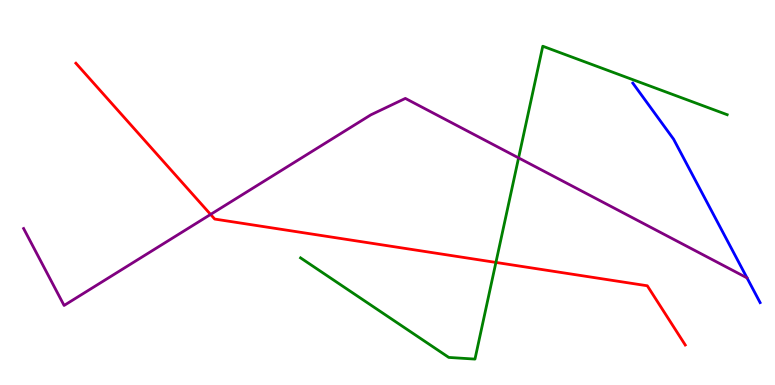[{'lines': ['blue', 'red'], 'intersections': []}, {'lines': ['green', 'red'], 'intersections': [{'x': 6.4, 'y': 3.18}]}, {'lines': ['purple', 'red'], 'intersections': [{'x': 2.72, 'y': 4.43}]}, {'lines': ['blue', 'green'], 'intersections': []}, {'lines': ['blue', 'purple'], 'intersections': []}, {'lines': ['green', 'purple'], 'intersections': [{'x': 6.69, 'y': 5.9}]}]